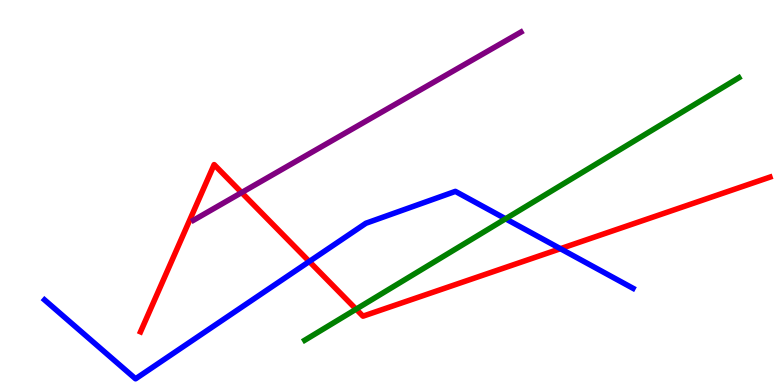[{'lines': ['blue', 'red'], 'intersections': [{'x': 3.99, 'y': 3.21}, {'x': 7.23, 'y': 3.54}]}, {'lines': ['green', 'red'], 'intersections': [{'x': 4.59, 'y': 1.97}]}, {'lines': ['purple', 'red'], 'intersections': [{'x': 3.12, 'y': 5.0}]}, {'lines': ['blue', 'green'], 'intersections': [{'x': 6.52, 'y': 4.32}]}, {'lines': ['blue', 'purple'], 'intersections': []}, {'lines': ['green', 'purple'], 'intersections': []}]